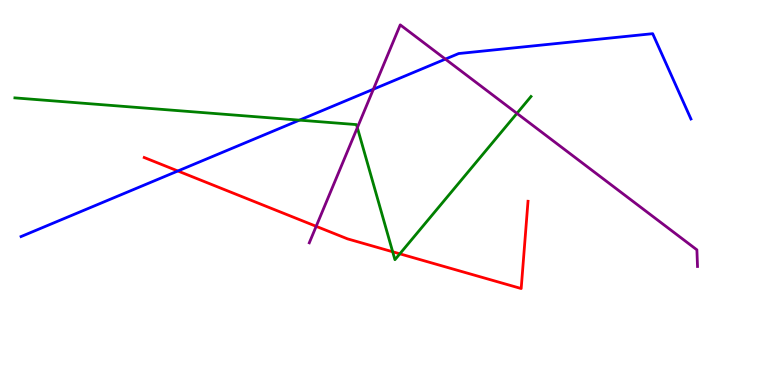[{'lines': ['blue', 'red'], 'intersections': [{'x': 2.3, 'y': 5.56}]}, {'lines': ['green', 'red'], 'intersections': [{'x': 5.07, 'y': 3.46}, {'x': 5.16, 'y': 3.41}]}, {'lines': ['purple', 'red'], 'intersections': [{'x': 4.08, 'y': 4.12}]}, {'lines': ['blue', 'green'], 'intersections': [{'x': 3.86, 'y': 6.88}]}, {'lines': ['blue', 'purple'], 'intersections': [{'x': 4.82, 'y': 7.68}, {'x': 5.75, 'y': 8.46}]}, {'lines': ['green', 'purple'], 'intersections': [{'x': 4.61, 'y': 6.68}, {'x': 6.67, 'y': 7.06}]}]